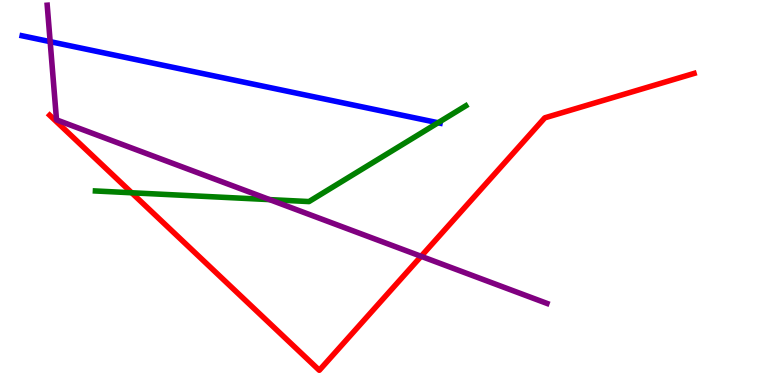[{'lines': ['blue', 'red'], 'intersections': []}, {'lines': ['green', 'red'], 'intersections': [{'x': 1.7, 'y': 4.99}]}, {'lines': ['purple', 'red'], 'intersections': [{'x': 5.43, 'y': 3.34}]}, {'lines': ['blue', 'green'], 'intersections': [{'x': 5.65, 'y': 6.81}]}, {'lines': ['blue', 'purple'], 'intersections': [{'x': 0.647, 'y': 8.92}]}, {'lines': ['green', 'purple'], 'intersections': [{'x': 3.48, 'y': 4.82}]}]